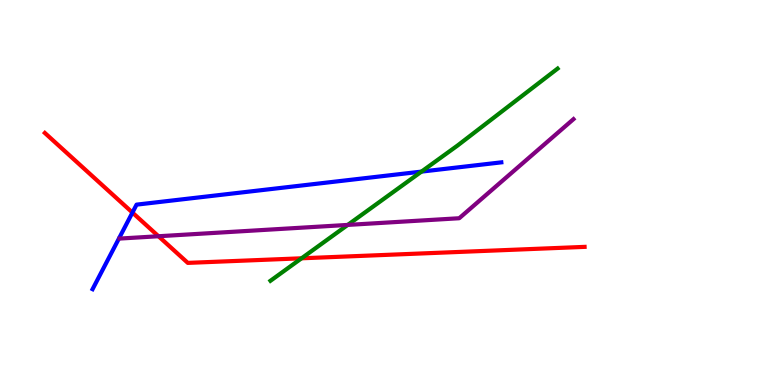[{'lines': ['blue', 'red'], 'intersections': [{'x': 1.71, 'y': 4.48}]}, {'lines': ['green', 'red'], 'intersections': [{'x': 3.89, 'y': 3.29}]}, {'lines': ['purple', 'red'], 'intersections': [{'x': 2.05, 'y': 3.86}]}, {'lines': ['blue', 'green'], 'intersections': [{'x': 5.44, 'y': 5.54}]}, {'lines': ['blue', 'purple'], 'intersections': []}, {'lines': ['green', 'purple'], 'intersections': [{'x': 4.49, 'y': 4.16}]}]